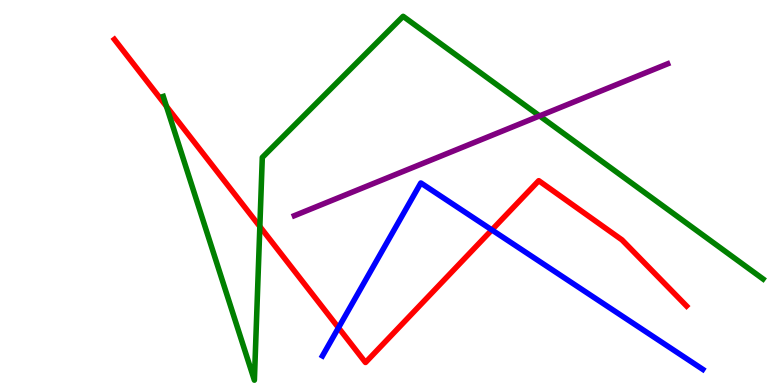[{'lines': ['blue', 'red'], 'intersections': [{'x': 4.37, 'y': 1.49}, {'x': 6.35, 'y': 4.03}]}, {'lines': ['green', 'red'], 'intersections': [{'x': 2.15, 'y': 7.24}, {'x': 3.35, 'y': 4.12}]}, {'lines': ['purple', 'red'], 'intersections': []}, {'lines': ['blue', 'green'], 'intersections': []}, {'lines': ['blue', 'purple'], 'intersections': []}, {'lines': ['green', 'purple'], 'intersections': [{'x': 6.96, 'y': 6.99}]}]